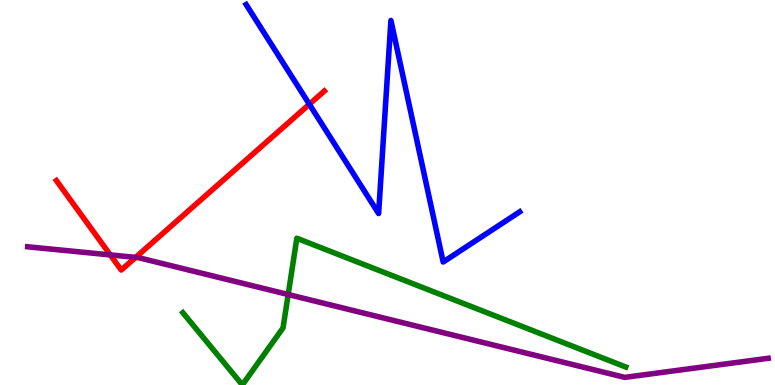[{'lines': ['blue', 'red'], 'intersections': [{'x': 3.99, 'y': 7.29}]}, {'lines': ['green', 'red'], 'intersections': []}, {'lines': ['purple', 'red'], 'intersections': [{'x': 1.42, 'y': 3.38}, {'x': 1.75, 'y': 3.31}]}, {'lines': ['blue', 'green'], 'intersections': []}, {'lines': ['blue', 'purple'], 'intersections': []}, {'lines': ['green', 'purple'], 'intersections': [{'x': 3.72, 'y': 2.35}]}]